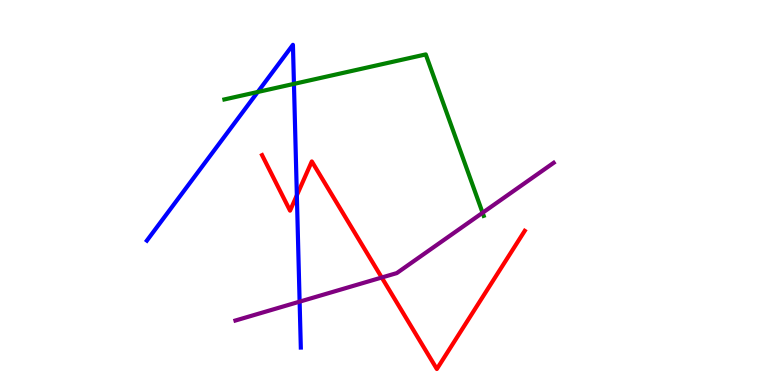[{'lines': ['blue', 'red'], 'intersections': [{'x': 3.83, 'y': 4.93}]}, {'lines': ['green', 'red'], 'intersections': []}, {'lines': ['purple', 'red'], 'intersections': [{'x': 4.93, 'y': 2.79}]}, {'lines': ['blue', 'green'], 'intersections': [{'x': 3.33, 'y': 7.61}, {'x': 3.79, 'y': 7.82}]}, {'lines': ['blue', 'purple'], 'intersections': [{'x': 3.87, 'y': 2.16}]}, {'lines': ['green', 'purple'], 'intersections': [{'x': 6.23, 'y': 4.47}]}]